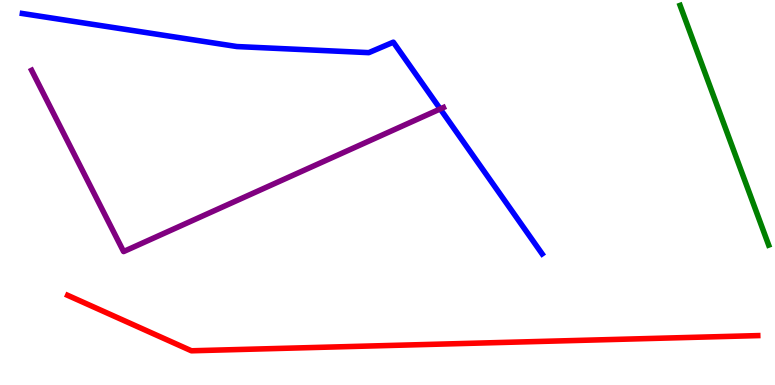[{'lines': ['blue', 'red'], 'intersections': []}, {'lines': ['green', 'red'], 'intersections': []}, {'lines': ['purple', 'red'], 'intersections': []}, {'lines': ['blue', 'green'], 'intersections': []}, {'lines': ['blue', 'purple'], 'intersections': [{'x': 5.68, 'y': 7.17}]}, {'lines': ['green', 'purple'], 'intersections': []}]